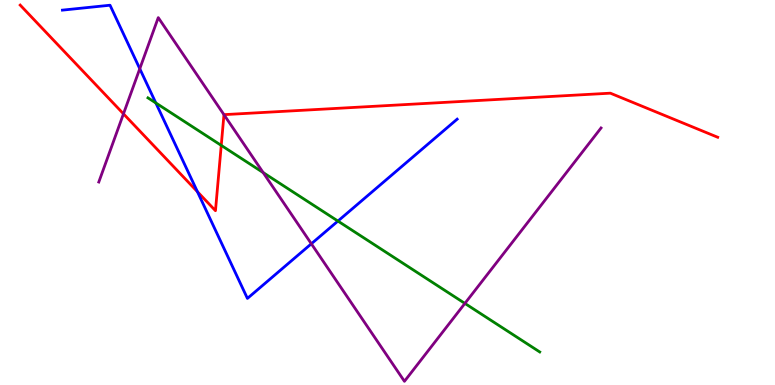[{'lines': ['blue', 'red'], 'intersections': [{'x': 2.55, 'y': 5.02}]}, {'lines': ['green', 'red'], 'intersections': [{'x': 2.85, 'y': 6.22}]}, {'lines': ['purple', 'red'], 'intersections': [{'x': 1.59, 'y': 7.04}, {'x': 2.89, 'y': 7.02}]}, {'lines': ['blue', 'green'], 'intersections': [{'x': 2.01, 'y': 7.33}, {'x': 4.36, 'y': 4.26}]}, {'lines': ['blue', 'purple'], 'intersections': [{'x': 1.8, 'y': 8.21}, {'x': 4.02, 'y': 3.67}]}, {'lines': ['green', 'purple'], 'intersections': [{'x': 3.4, 'y': 5.52}, {'x': 6.0, 'y': 2.12}]}]